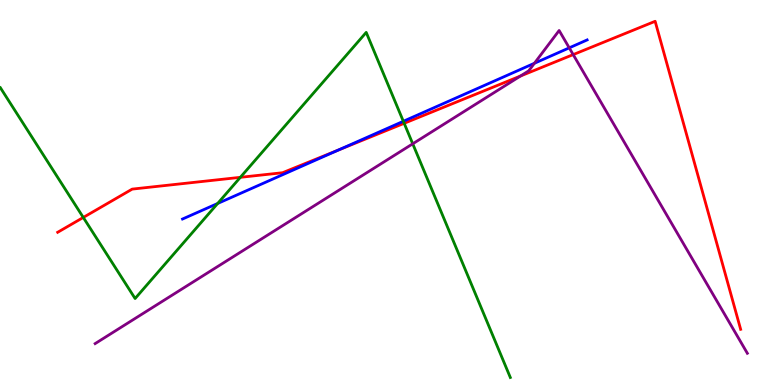[{'lines': ['blue', 'red'], 'intersections': [{'x': 4.37, 'y': 6.1}]}, {'lines': ['green', 'red'], 'intersections': [{'x': 1.07, 'y': 4.35}, {'x': 3.1, 'y': 5.39}, {'x': 5.22, 'y': 6.8}]}, {'lines': ['purple', 'red'], 'intersections': [{'x': 6.72, 'y': 8.02}, {'x': 7.4, 'y': 8.58}]}, {'lines': ['blue', 'green'], 'intersections': [{'x': 2.81, 'y': 4.71}, {'x': 5.2, 'y': 6.85}]}, {'lines': ['blue', 'purple'], 'intersections': [{'x': 6.9, 'y': 8.36}, {'x': 7.35, 'y': 8.76}]}, {'lines': ['green', 'purple'], 'intersections': [{'x': 5.33, 'y': 6.26}]}]